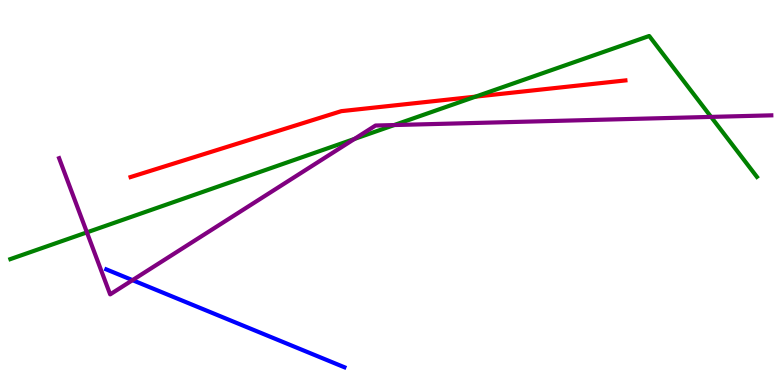[{'lines': ['blue', 'red'], 'intersections': []}, {'lines': ['green', 'red'], 'intersections': [{'x': 6.14, 'y': 7.49}]}, {'lines': ['purple', 'red'], 'intersections': []}, {'lines': ['blue', 'green'], 'intersections': []}, {'lines': ['blue', 'purple'], 'intersections': [{'x': 1.71, 'y': 2.72}]}, {'lines': ['green', 'purple'], 'intersections': [{'x': 1.12, 'y': 3.96}, {'x': 4.57, 'y': 6.39}, {'x': 5.09, 'y': 6.75}, {'x': 9.18, 'y': 6.96}]}]